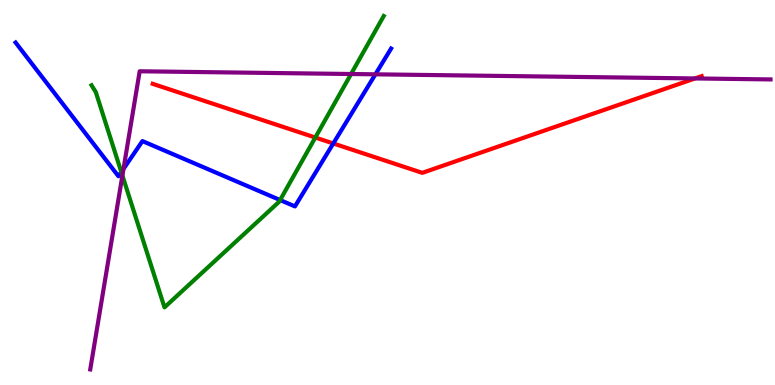[{'lines': ['blue', 'red'], 'intersections': [{'x': 4.3, 'y': 6.27}]}, {'lines': ['green', 'red'], 'intersections': [{'x': 4.07, 'y': 6.43}]}, {'lines': ['purple', 'red'], 'intersections': [{'x': 8.97, 'y': 7.96}]}, {'lines': ['blue', 'green'], 'intersections': [{'x': 1.57, 'y': 5.53}, {'x': 3.61, 'y': 4.8}]}, {'lines': ['blue', 'purple'], 'intersections': [{'x': 1.59, 'y': 5.61}, {'x': 4.84, 'y': 8.07}]}, {'lines': ['green', 'purple'], 'intersections': [{'x': 1.58, 'y': 5.44}, {'x': 4.53, 'y': 8.08}]}]